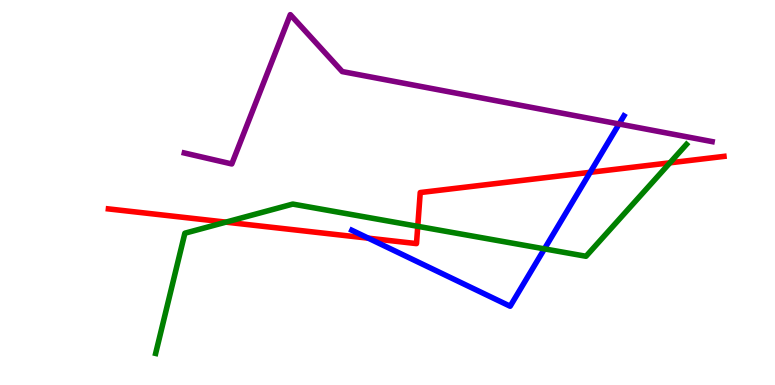[{'lines': ['blue', 'red'], 'intersections': [{'x': 4.75, 'y': 3.81}, {'x': 7.62, 'y': 5.52}]}, {'lines': ['green', 'red'], 'intersections': [{'x': 2.91, 'y': 4.23}, {'x': 5.39, 'y': 4.12}, {'x': 8.64, 'y': 5.77}]}, {'lines': ['purple', 'red'], 'intersections': []}, {'lines': ['blue', 'green'], 'intersections': [{'x': 7.03, 'y': 3.54}]}, {'lines': ['blue', 'purple'], 'intersections': [{'x': 7.99, 'y': 6.78}]}, {'lines': ['green', 'purple'], 'intersections': []}]